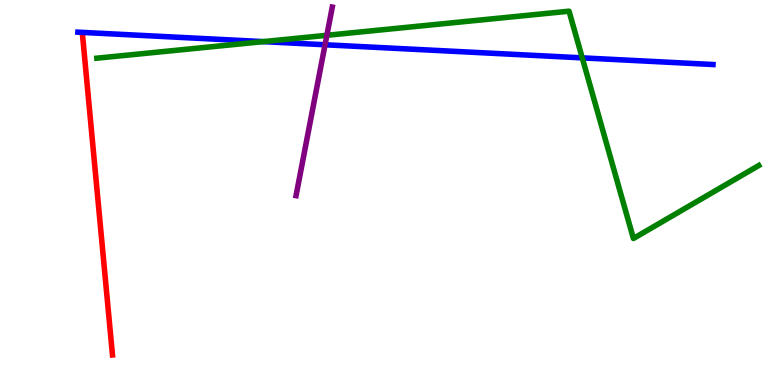[{'lines': ['blue', 'red'], 'intersections': []}, {'lines': ['green', 'red'], 'intersections': []}, {'lines': ['purple', 'red'], 'intersections': []}, {'lines': ['blue', 'green'], 'intersections': [{'x': 3.4, 'y': 8.92}, {'x': 7.51, 'y': 8.5}]}, {'lines': ['blue', 'purple'], 'intersections': [{'x': 4.19, 'y': 8.84}]}, {'lines': ['green', 'purple'], 'intersections': [{'x': 4.22, 'y': 9.08}]}]